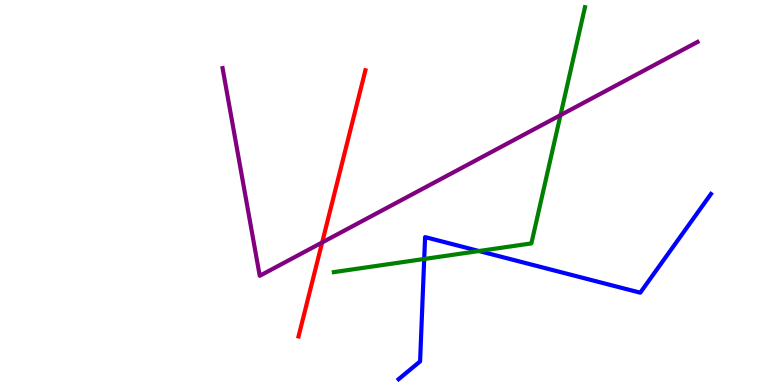[{'lines': ['blue', 'red'], 'intersections': []}, {'lines': ['green', 'red'], 'intersections': []}, {'lines': ['purple', 'red'], 'intersections': [{'x': 4.16, 'y': 3.7}]}, {'lines': ['blue', 'green'], 'intersections': [{'x': 5.47, 'y': 3.27}, {'x': 6.18, 'y': 3.48}]}, {'lines': ['blue', 'purple'], 'intersections': []}, {'lines': ['green', 'purple'], 'intersections': [{'x': 7.23, 'y': 7.01}]}]